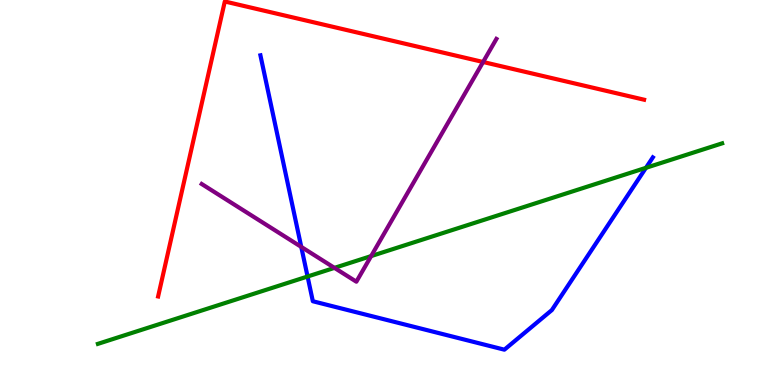[{'lines': ['blue', 'red'], 'intersections': []}, {'lines': ['green', 'red'], 'intersections': []}, {'lines': ['purple', 'red'], 'intersections': [{'x': 6.23, 'y': 8.39}]}, {'lines': ['blue', 'green'], 'intersections': [{'x': 3.97, 'y': 2.82}, {'x': 8.33, 'y': 5.64}]}, {'lines': ['blue', 'purple'], 'intersections': [{'x': 3.89, 'y': 3.59}]}, {'lines': ['green', 'purple'], 'intersections': [{'x': 4.32, 'y': 3.04}, {'x': 4.79, 'y': 3.35}]}]